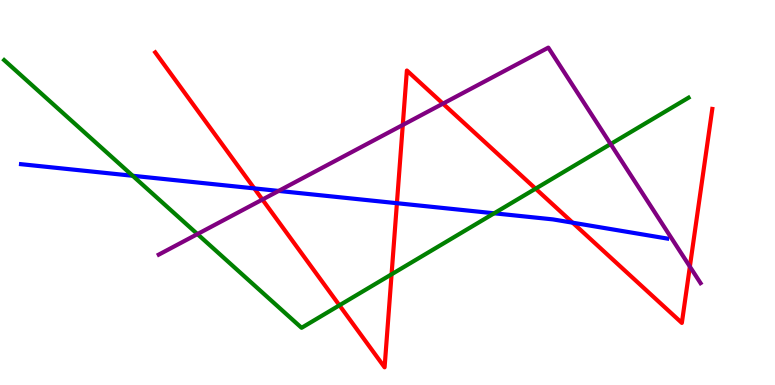[{'lines': ['blue', 'red'], 'intersections': [{'x': 3.28, 'y': 5.11}, {'x': 5.12, 'y': 4.72}, {'x': 7.39, 'y': 4.22}]}, {'lines': ['green', 'red'], 'intersections': [{'x': 4.38, 'y': 2.07}, {'x': 5.05, 'y': 2.88}, {'x': 6.91, 'y': 5.1}]}, {'lines': ['purple', 'red'], 'intersections': [{'x': 3.39, 'y': 4.82}, {'x': 5.2, 'y': 6.75}, {'x': 5.72, 'y': 7.31}, {'x': 8.9, 'y': 3.08}]}, {'lines': ['blue', 'green'], 'intersections': [{'x': 1.71, 'y': 5.43}, {'x': 6.38, 'y': 4.46}]}, {'lines': ['blue', 'purple'], 'intersections': [{'x': 3.6, 'y': 5.04}]}, {'lines': ['green', 'purple'], 'intersections': [{'x': 2.55, 'y': 3.92}, {'x': 7.88, 'y': 6.26}]}]